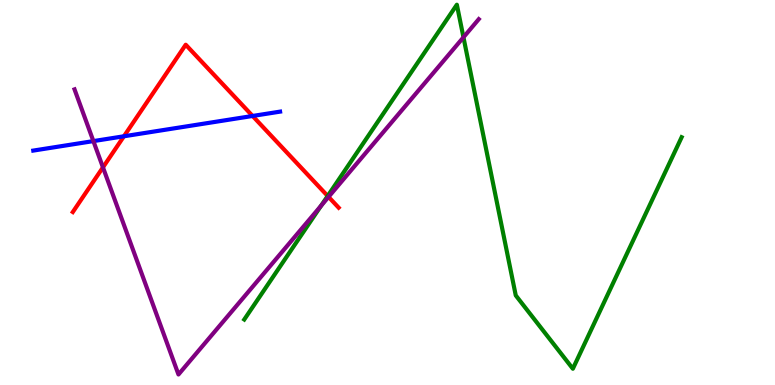[{'lines': ['blue', 'red'], 'intersections': [{'x': 1.6, 'y': 6.46}, {'x': 3.26, 'y': 6.99}]}, {'lines': ['green', 'red'], 'intersections': [{'x': 4.23, 'y': 4.91}]}, {'lines': ['purple', 'red'], 'intersections': [{'x': 1.33, 'y': 5.65}, {'x': 4.24, 'y': 4.89}]}, {'lines': ['blue', 'green'], 'intersections': []}, {'lines': ['blue', 'purple'], 'intersections': [{'x': 1.2, 'y': 6.34}]}, {'lines': ['green', 'purple'], 'intersections': [{'x': 4.14, 'y': 4.66}, {'x': 5.98, 'y': 9.03}]}]